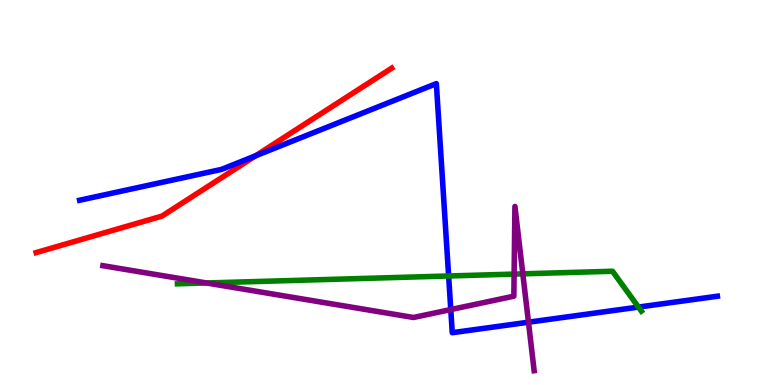[{'lines': ['blue', 'red'], 'intersections': [{'x': 3.3, 'y': 5.95}]}, {'lines': ['green', 'red'], 'intersections': []}, {'lines': ['purple', 'red'], 'intersections': []}, {'lines': ['blue', 'green'], 'intersections': [{'x': 5.79, 'y': 2.83}, {'x': 8.24, 'y': 2.02}]}, {'lines': ['blue', 'purple'], 'intersections': [{'x': 5.82, 'y': 1.96}, {'x': 6.82, 'y': 1.63}]}, {'lines': ['green', 'purple'], 'intersections': [{'x': 2.66, 'y': 2.65}, {'x': 6.63, 'y': 2.88}, {'x': 6.75, 'y': 2.89}]}]